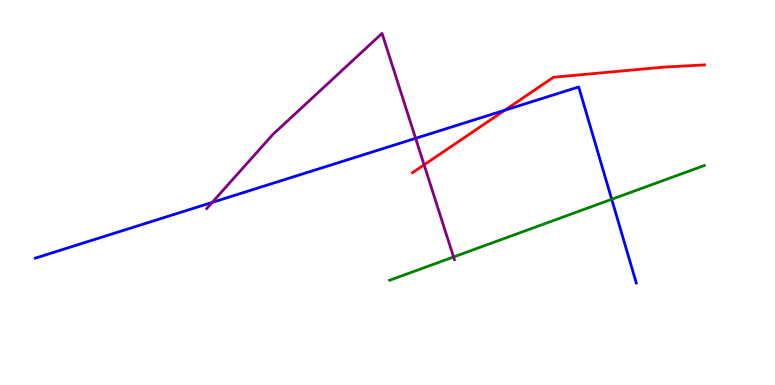[{'lines': ['blue', 'red'], 'intersections': [{'x': 6.51, 'y': 7.14}]}, {'lines': ['green', 'red'], 'intersections': []}, {'lines': ['purple', 'red'], 'intersections': [{'x': 5.47, 'y': 5.72}]}, {'lines': ['blue', 'green'], 'intersections': [{'x': 7.89, 'y': 4.82}]}, {'lines': ['blue', 'purple'], 'intersections': [{'x': 2.74, 'y': 4.74}, {'x': 5.36, 'y': 6.41}]}, {'lines': ['green', 'purple'], 'intersections': [{'x': 5.85, 'y': 3.33}]}]